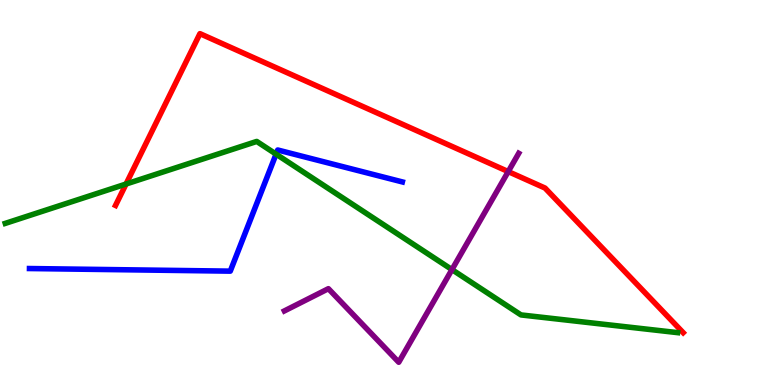[{'lines': ['blue', 'red'], 'intersections': []}, {'lines': ['green', 'red'], 'intersections': [{'x': 1.63, 'y': 5.22}]}, {'lines': ['purple', 'red'], 'intersections': [{'x': 6.56, 'y': 5.54}]}, {'lines': ['blue', 'green'], 'intersections': [{'x': 3.56, 'y': 6.0}]}, {'lines': ['blue', 'purple'], 'intersections': []}, {'lines': ['green', 'purple'], 'intersections': [{'x': 5.83, 'y': 3.0}]}]